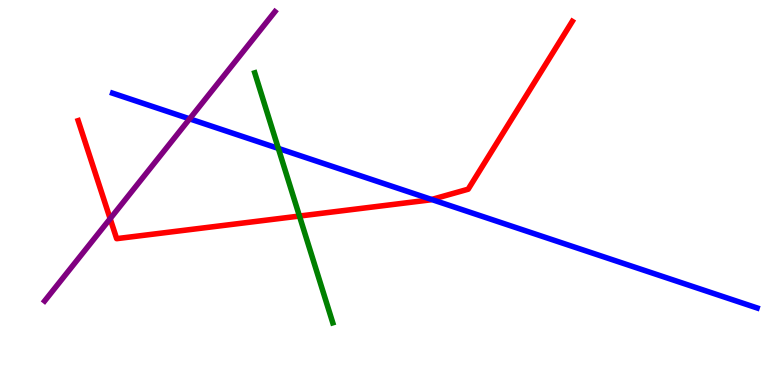[{'lines': ['blue', 'red'], 'intersections': [{'x': 5.57, 'y': 4.82}]}, {'lines': ['green', 'red'], 'intersections': [{'x': 3.86, 'y': 4.39}]}, {'lines': ['purple', 'red'], 'intersections': [{'x': 1.42, 'y': 4.32}]}, {'lines': ['blue', 'green'], 'intersections': [{'x': 3.59, 'y': 6.15}]}, {'lines': ['blue', 'purple'], 'intersections': [{'x': 2.45, 'y': 6.91}]}, {'lines': ['green', 'purple'], 'intersections': []}]